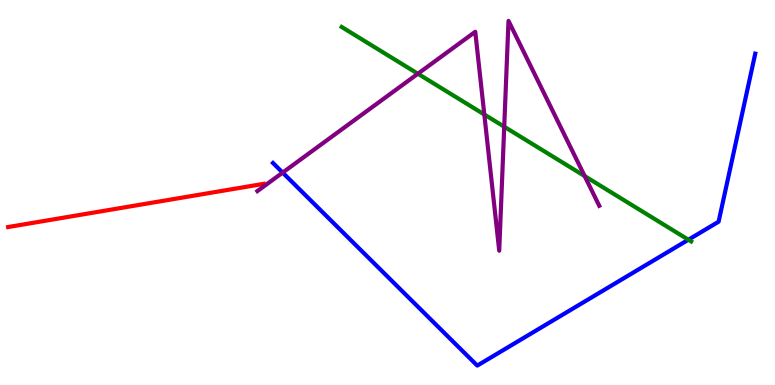[{'lines': ['blue', 'red'], 'intersections': []}, {'lines': ['green', 'red'], 'intersections': []}, {'lines': ['purple', 'red'], 'intersections': []}, {'lines': ['blue', 'green'], 'intersections': [{'x': 8.88, 'y': 3.77}]}, {'lines': ['blue', 'purple'], 'intersections': [{'x': 3.65, 'y': 5.52}]}, {'lines': ['green', 'purple'], 'intersections': [{'x': 5.39, 'y': 8.08}, {'x': 6.25, 'y': 7.03}, {'x': 6.51, 'y': 6.71}, {'x': 7.54, 'y': 5.43}]}]